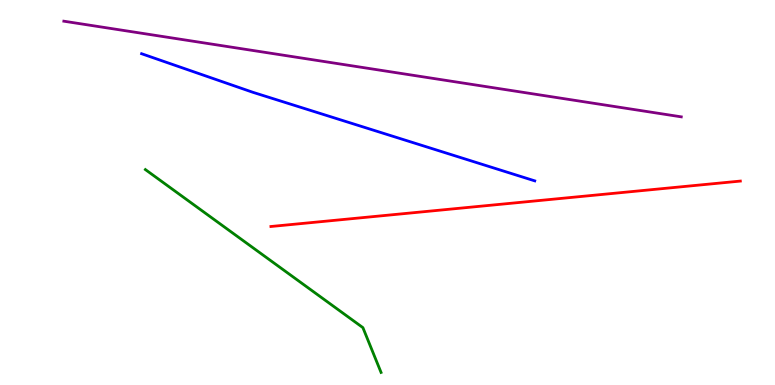[{'lines': ['blue', 'red'], 'intersections': []}, {'lines': ['green', 'red'], 'intersections': []}, {'lines': ['purple', 'red'], 'intersections': []}, {'lines': ['blue', 'green'], 'intersections': []}, {'lines': ['blue', 'purple'], 'intersections': []}, {'lines': ['green', 'purple'], 'intersections': []}]